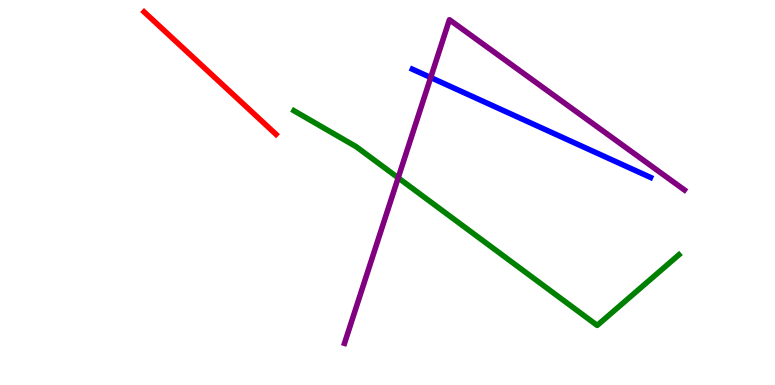[{'lines': ['blue', 'red'], 'intersections': []}, {'lines': ['green', 'red'], 'intersections': []}, {'lines': ['purple', 'red'], 'intersections': []}, {'lines': ['blue', 'green'], 'intersections': []}, {'lines': ['blue', 'purple'], 'intersections': [{'x': 5.56, 'y': 7.99}]}, {'lines': ['green', 'purple'], 'intersections': [{'x': 5.14, 'y': 5.38}]}]